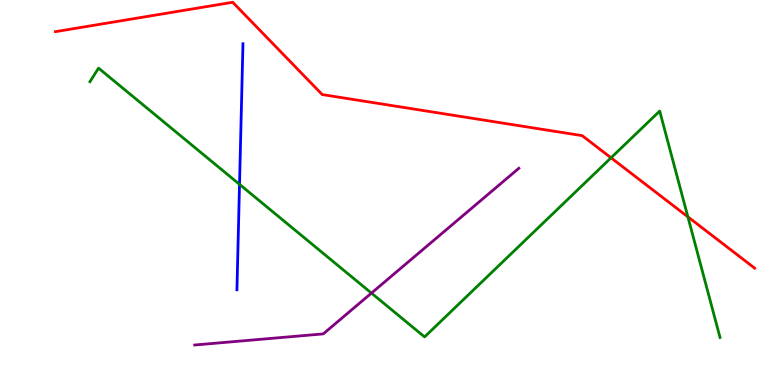[{'lines': ['blue', 'red'], 'intersections': []}, {'lines': ['green', 'red'], 'intersections': [{'x': 7.88, 'y': 5.9}, {'x': 8.88, 'y': 4.37}]}, {'lines': ['purple', 'red'], 'intersections': []}, {'lines': ['blue', 'green'], 'intersections': [{'x': 3.09, 'y': 5.21}]}, {'lines': ['blue', 'purple'], 'intersections': []}, {'lines': ['green', 'purple'], 'intersections': [{'x': 4.79, 'y': 2.39}]}]